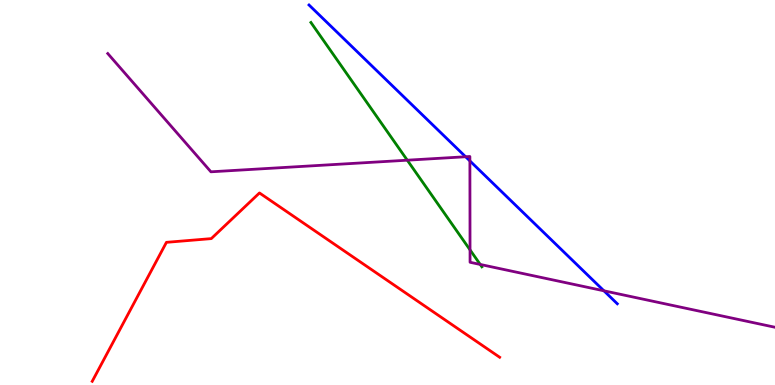[{'lines': ['blue', 'red'], 'intersections': []}, {'lines': ['green', 'red'], 'intersections': []}, {'lines': ['purple', 'red'], 'intersections': []}, {'lines': ['blue', 'green'], 'intersections': []}, {'lines': ['blue', 'purple'], 'intersections': [{'x': 6.01, 'y': 5.93}, {'x': 6.06, 'y': 5.82}, {'x': 7.79, 'y': 2.45}]}, {'lines': ['green', 'purple'], 'intersections': [{'x': 5.26, 'y': 5.84}, {'x': 6.06, 'y': 3.51}, {'x': 6.2, 'y': 3.13}]}]